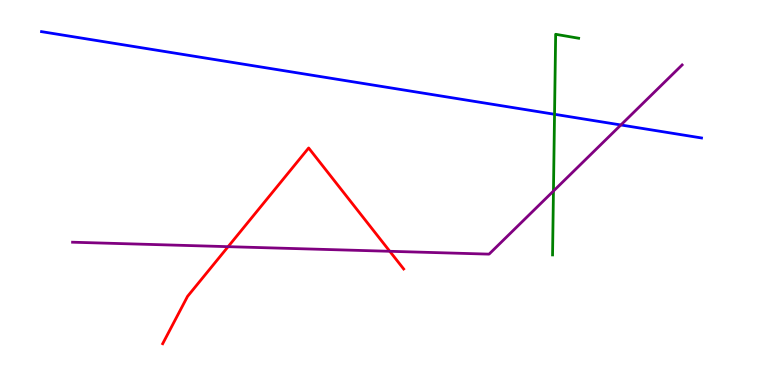[{'lines': ['blue', 'red'], 'intersections': []}, {'lines': ['green', 'red'], 'intersections': []}, {'lines': ['purple', 'red'], 'intersections': [{'x': 2.94, 'y': 3.59}, {'x': 5.03, 'y': 3.47}]}, {'lines': ['blue', 'green'], 'intersections': [{'x': 7.16, 'y': 7.03}]}, {'lines': ['blue', 'purple'], 'intersections': [{'x': 8.01, 'y': 6.75}]}, {'lines': ['green', 'purple'], 'intersections': [{'x': 7.14, 'y': 5.04}]}]